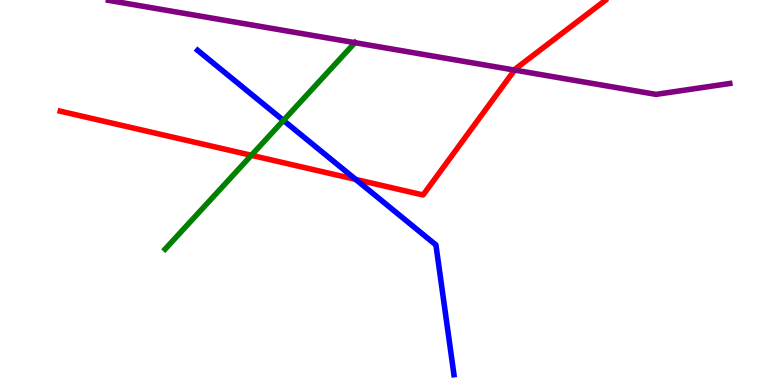[{'lines': ['blue', 'red'], 'intersections': [{'x': 4.59, 'y': 5.34}]}, {'lines': ['green', 'red'], 'intersections': [{'x': 3.24, 'y': 5.97}]}, {'lines': ['purple', 'red'], 'intersections': [{'x': 6.64, 'y': 8.18}]}, {'lines': ['blue', 'green'], 'intersections': [{'x': 3.66, 'y': 6.87}]}, {'lines': ['blue', 'purple'], 'intersections': []}, {'lines': ['green', 'purple'], 'intersections': [{'x': 4.58, 'y': 8.89}]}]